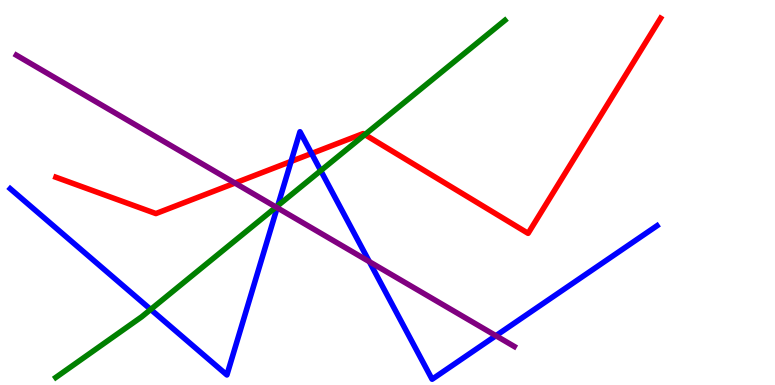[{'lines': ['blue', 'red'], 'intersections': [{'x': 3.76, 'y': 5.81}, {'x': 4.02, 'y': 6.01}]}, {'lines': ['green', 'red'], 'intersections': [{'x': 4.71, 'y': 6.5}]}, {'lines': ['purple', 'red'], 'intersections': [{'x': 3.03, 'y': 5.25}]}, {'lines': ['blue', 'green'], 'intersections': [{'x': 1.94, 'y': 1.96}, {'x': 3.58, 'y': 4.66}, {'x': 4.14, 'y': 5.57}]}, {'lines': ['blue', 'purple'], 'intersections': [{'x': 3.58, 'y': 4.6}, {'x': 4.77, 'y': 3.2}, {'x': 6.4, 'y': 1.28}]}, {'lines': ['green', 'purple'], 'intersections': [{'x': 3.56, 'y': 4.62}]}]